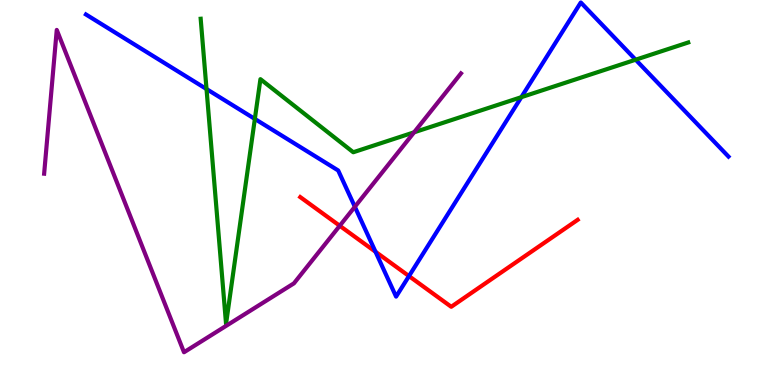[{'lines': ['blue', 'red'], 'intersections': [{'x': 4.85, 'y': 3.46}, {'x': 5.28, 'y': 2.83}]}, {'lines': ['green', 'red'], 'intersections': []}, {'lines': ['purple', 'red'], 'intersections': [{'x': 4.38, 'y': 4.14}]}, {'lines': ['blue', 'green'], 'intersections': [{'x': 2.66, 'y': 7.69}, {'x': 3.29, 'y': 6.91}, {'x': 6.73, 'y': 7.48}, {'x': 8.2, 'y': 8.45}]}, {'lines': ['blue', 'purple'], 'intersections': [{'x': 4.58, 'y': 4.63}]}, {'lines': ['green', 'purple'], 'intersections': [{'x': 5.34, 'y': 6.56}]}]